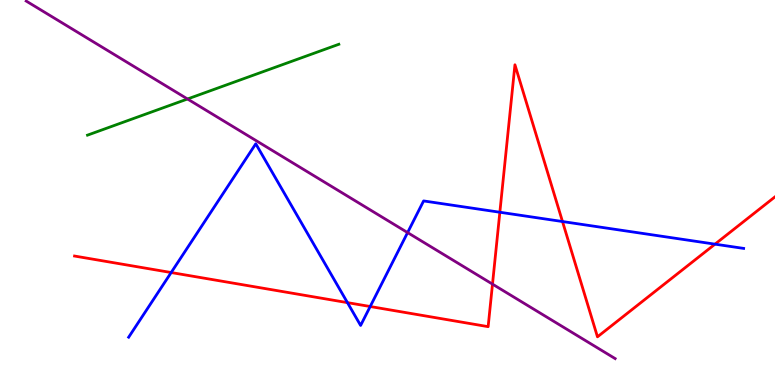[{'lines': ['blue', 'red'], 'intersections': [{'x': 2.21, 'y': 2.92}, {'x': 4.48, 'y': 2.14}, {'x': 4.78, 'y': 2.04}, {'x': 6.45, 'y': 4.49}, {'x': 7.26, 'y': 4.25}, {'x': 9.23, 'y': 3.66}]}, {'lines': ['green', 'red'], 'intersections': []}, {'lines': ['purple', 'red'], 'intersections': [{'x': 6.35, 'y': 2.62}]}, {'lines': ['blue', 'green'], 'intersections': []}, {'lines': ['blue', 'purple'], 'intersections': [{'x': 5.26, 'y': 3.96}]}, {'lines': ['green', 'purple'], 'intersections': [{'x': 2.42, 'y': 7.43}]}]